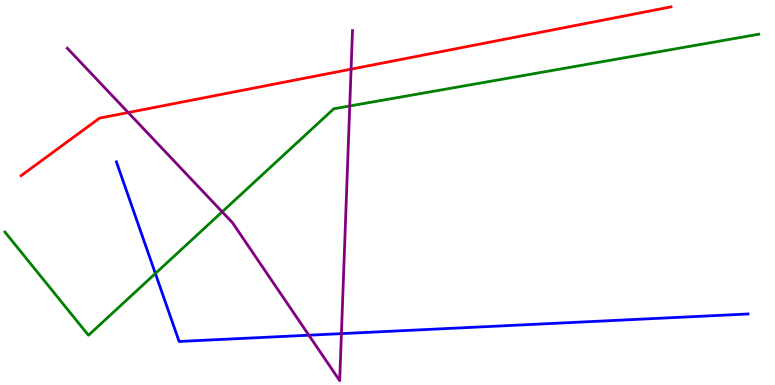[{'lines': ['blue', 'red'], 'intersections': []}, {'lines': ['green', 'red'], 'intersections': []}, {'lines': ['purple', 'red'], 'intersections': [{'x': 1.65, 'y': 7.08}, {'x': 4.53, 'y': 8.2}]}, {'lines': ['blue', 'green'], 'intersections': [{'x': 2.0, 'y': 2.9}]}, {'lines': ['blue', 'purple'], 'intersections': [{'x': 3.99, 'y': 1.29}, {'x': 4.41, 'y': 1.33}]}, {'lines': ['green', 'purple'], 'intersections': [{'x': 2.87, 'y': 4.5}, {'x': 4.51, 'y': 7.25}]}]